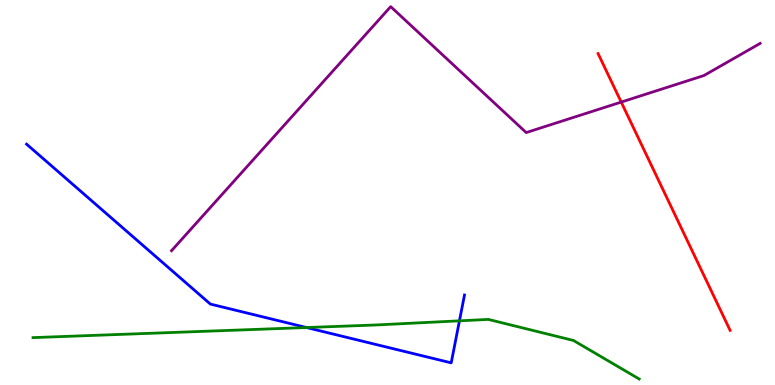[{'lines': ['blue', 'red'], 'intersections': []}, {'lines': ['green', 'red'], 'intersections': []}, {'lines': ['purple', 'red'], 'intersections': [{'x': 8.02, 'y': 7.35}]}, {'lines': ['blue', 'green'], 'intersections': [{'x': 3.95, 'y': 1.49}, {'x': 5.93, 'y': 1.67}]}, {'lines': ['blue', 'purple'], 'intersections': []}, {'lines': ['green', 'purple'], 'intersections': []}]